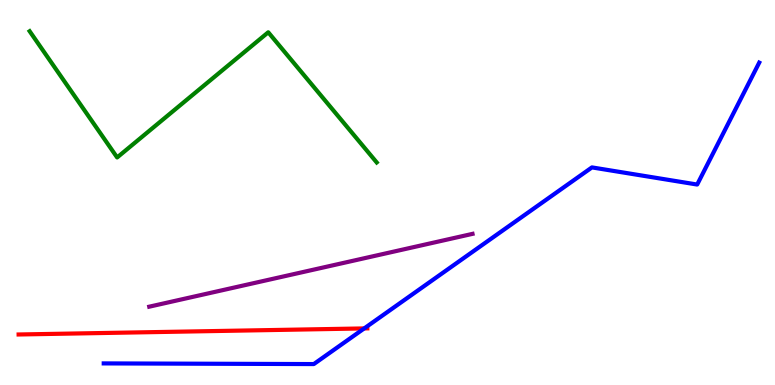[{'lines': ['blue', 'red'], 'intersections': [{'x': 4.7, 'y': 1.47}]}, {'lines': ['green', 'red'], 'intersections': []}, {'lines': ['purple', 'red'], 'intersections': []}, {'lines': ['blue', 'green'], 'intersections': []}, {'lines': ['blue', 'purple'], 'intersections': []}, {'lines': ['green', 'purple'], 'intersections': []}]